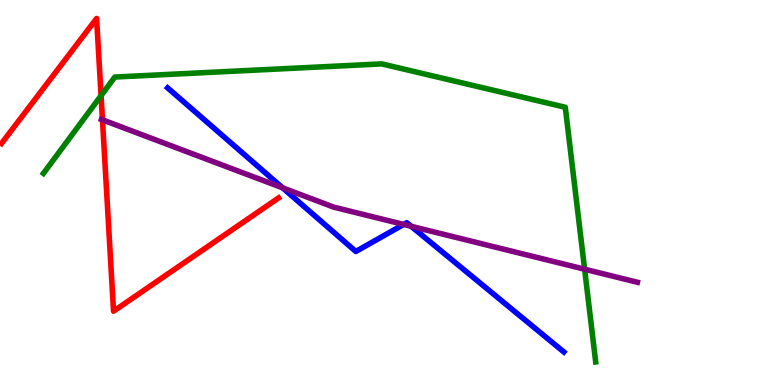[{'lines': ['blue', 'red'], 'intersections': []}, {'lines': ['green', 'red'], 'intersections': [{'x': 1.3, 'y': 7.52}]}, {'lines': ['purple', 'red'], 'intersections': [{'x': 1.32, 'y': 6.89}]}, {'lines': ['blue', 'green'], 'intersections': []}, {'lines': ['blue', 'purple'], 'intersections': [{'x': 3.65, 'y': 5.12}, {'x': 5.21, 'y': 4.17}, {'x': 5.31, 'y': 4.12}]}, {'lines': ['green', 'purple'], 'intersections': [{'x': 7.54, 'y': 3.01}]}]